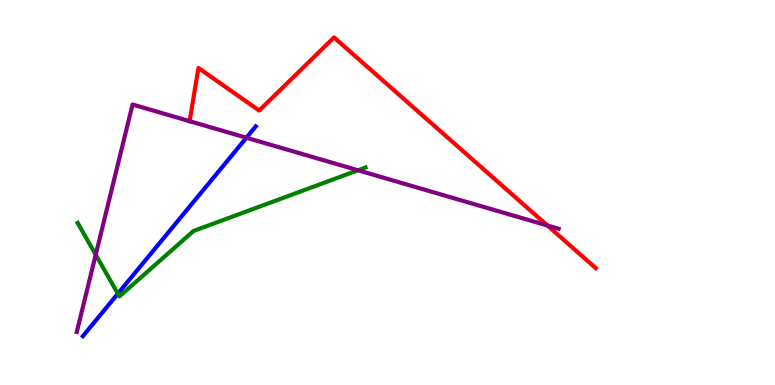[{'lines': ['blue', 'red'], 'intersections': []}, {'lines': ['green', 'red'], 'intersections': []}, {'lines': ['purple', 'red'], 'intersections': [{'x': 2.45, 'y': 6.85}, {'x': 7.06, 'y': 4.14}]}, {'lines': ['blue', 'green'], 'intersections': [{'x': 1.52, 'y': 2.37}]}, {'lines': ['blue', 'purple'], 'intersections': [{'x': 3.18, 'y': 6.42}]}, {'lines': ['green', 'purple'], 'intersections': [{'x': 1.24, 'y': 3.38}, {'x': 4.62, 'y': 5.58}]}]